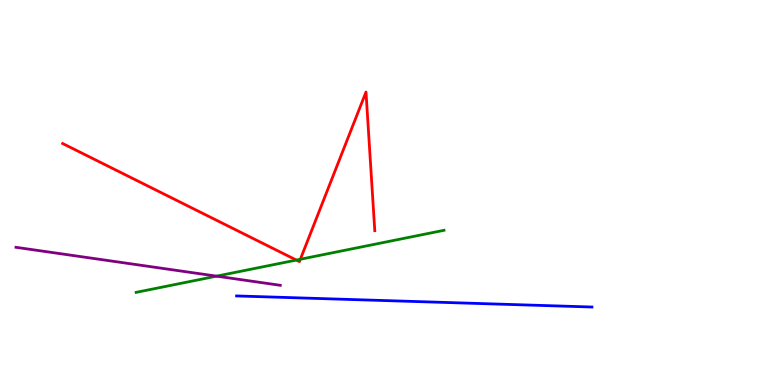[{'lines': ['blue', 'red'], 'intersections': []}, {'lines': ['green', 'red'], 'intersections': [{'x': 3.82, 'y': 3.24}, {'x': 3.88, 'y': 3.27}]}, {'lines': ['purple', 'red'], 'intersections': []}, {'lines': ['blue', 'green'], 'intersections': []}, {'lines': ['blue', 'purple'], 'intersections': []}, {'lines': ['green', 'purple'], 'intersections': [{'x': 2.79, 'y': 2.83}]}]